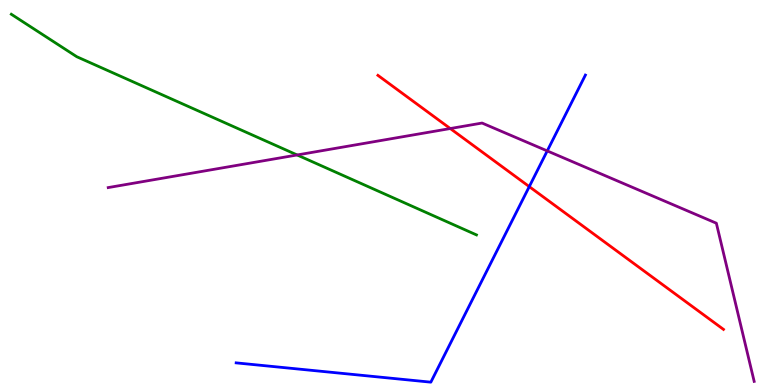[{'lines': ['blue', 'red'], 'intersections': [{'x': 6.83, 'y': 5.15}]}, {'lines': ['green', 'red'], 'intersections': []}, {'lines': ['purple', 'red'], 'intersections': [{'x': 5.81, 'y': 6.66}]}, {'lines': ['blue', 'green'], 'intersections': []}, {'lines': ['blue', 'purple'], 'intersections': [{'x': 7.06, 'y': 6.08}]}, {'lines': ['green', 'purple'], 'intersections': [{'x': 3.83, 'y': 5.97}]}]